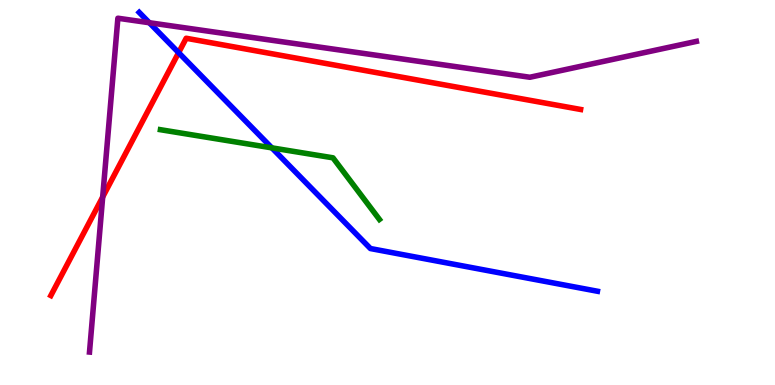[{'lines': ['blue', 'red'], 'intersections': [{'x': 2.3, 'y': 8.63}]}, {'lines': ['green', 'red'], 'intersections': []}, {'lines': ['purple', 'red'], 'intersections': [{'x': 1.32, 'y': 4.88}]}, {'lines': ['blue', 'green'], 'intersections': [{'x': 3.51, 'y': 6.16}]}, {'lines': ['blue', 'purple'], 'intersections': [{'x': 1.93, 'y': 9.41}]}, {'lines': ['green', 'purple'], 'intersections': []}]